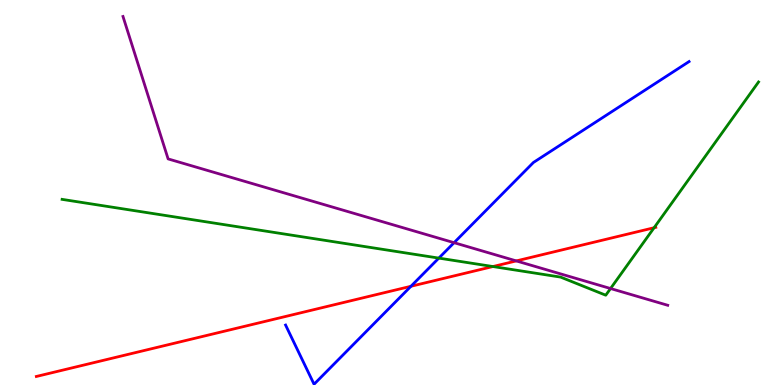[{'lines': ['blue', 'red'], 'intersections': [{'x': 5.3, 'y': 2.56}]}, {'lines': ['green', 'red'], 'intersections': [{'x': 6.36, 'y': 3.08}, {'x': 8.44, 'y': 4.08}]}, {'lines': ['purple', 'red'], 'intersections': [{'x': 6.66, 'y': 3.22}]}, {'lines': ['blue', 'green'], 'intersections': [{'x': 5.66, 'y': 3.3}]}, {'lines': ['blue', 'purple'], 'intersections': [{'x': 5.86, 'y': 3.7}]}, {'lines': ['green', 'purple'], 'intersections': [{'x': 7.88, 'y': 2.51}]}]